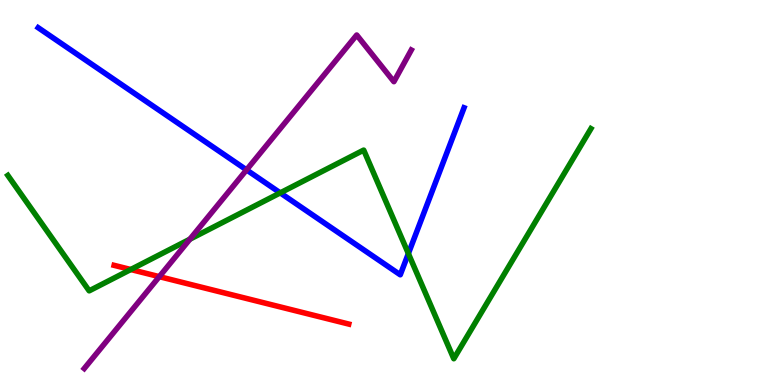[{'lines': ['blue', 'red'], 'intersections': []}, {'lines': ['green', 'red'], 'intersections': [{'x': 1.69, 'y': 3.0}]}, {'lines': ['purple', 'red'], 'intersections': [{'x': 2.06, 'y': 2.81}]}, {'lines': ['blue', 'green'], 'intersections': [{'x': 3.62, 'y': 4.99}, {'x': 5.27, 'y': 3.41}]}, {'lines': ['blue', 'purple'], 'intersections': [{'x': 3.18, 'y': 5.59}]}, {'lines': ['green', 'purple'], 'intersections': [{'x': 2.45, 'y': 3.79}]}]